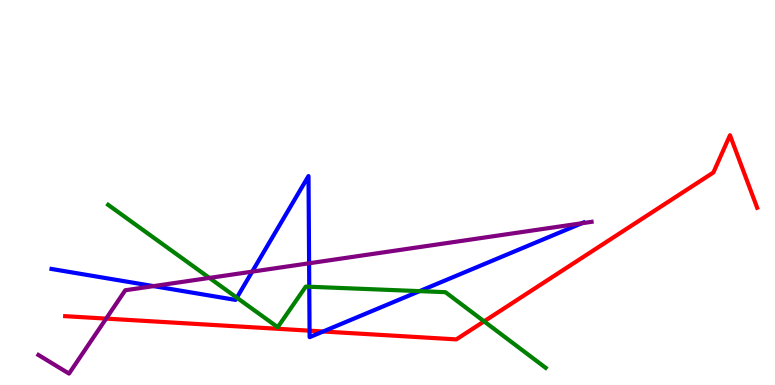[{'lines': ['blue', 'red'], 'intersections': [{'x': 3.99, 'y': 1.41}, {'x': 4.17, 'y': 1.39}]}, {'lines': ['green', 'red'], 'intersections': [{'x': 6.25, 'y': 1.65}]}, {'lines': ['purple', 'red'], 'intersections': [{'x': 1.37, 'y': 1.72}]}, {'lines': ['blue', 'green'], 'intersections': [{'x': 3.06, 'y': 2.27}, {'x': 3.99, 'y': 2.55}, {'x': 5.41, 'y': 2.44}]}, {'lines': ['blue', 'purple'], 'intersections': [{'x': 1.98, 'y': 2.57}, {'x': 3.25, 'y': 2.94}, {'x': 3.99, 'y': 3.16}, {'x': 7.51, 'y': 4.2}]}, {'lines': ['green', 'purple'], 'intersections': [{'x': 2.7, 'y': 2.78}]}]